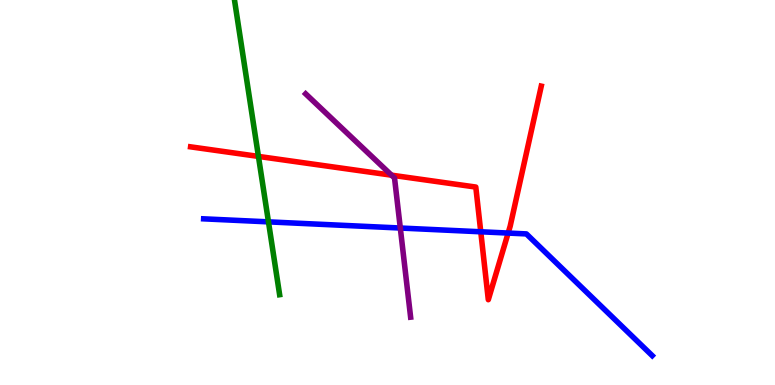[{'lines': ['blue', 'red'], 'intersections': [{'x': 6.2, 'y': 3.98}, {'x': 6.56, 'y': 3.95}]}, {'lines': ['green', 'red'], 'intersections': [{'x': 3.33, 'y': 5.94}]}, {'lines': ['purple', 'red'], 'intersections': [{'x': 5.05, 'y': 5.45}]}, {'lines': ['blue', 'green'], 'intersections': [{'x': 3.46, 'y': 4.24}]}, {'lines': ['blue', 'purple'], 'intersections': [{'x': 5.17, 'y': 4.08}]}, {'lines': ['green', 'purple'], 'intersections': []}]